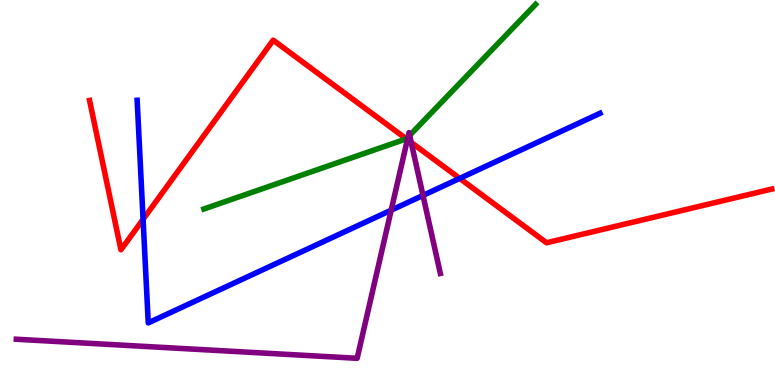[{'lines': ['blue', 'red'], 'intersections': [{'x': 1.85, 'y': 4.3}, {'x': 5.93, 'y': 5.37}]}, {'lines': ['green', 'red'], 'intersections': [{'x': 5.24, 'y': 6.39}]}, {'lines': ['purple', 'red'], 'intersections': [{'x': 5.26, 'y': 6.37}, {'x': 5.31, 'y': 6.3}]}, {'lines': ['blue', 'green'], 'intersections': []}, {'lines': ['blue', 'purple'], 'intersections': [{'x': 5.05, 'y': 4.54}, {'x': 5.46, 'y': 4.92}]}, {'lines': ['green', 'purple'], 'intersections': [{'x': 5.26, 'y': 6.44}, {'x': 5.29, 'y': 6.48}]}]